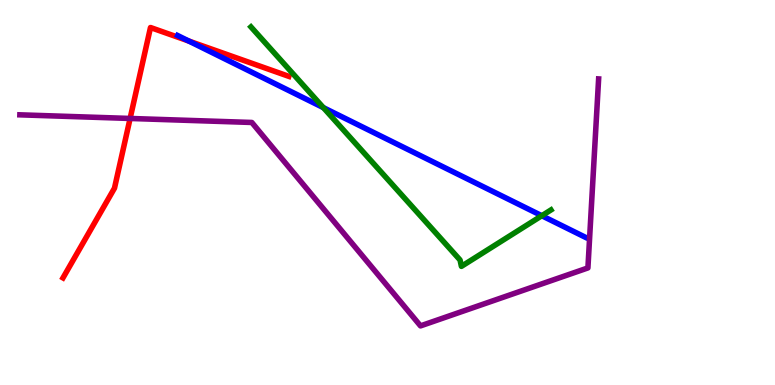[{'lines': ['blue', 'red'], 'intersections': [{'x': 2.44, 'y': 8.93}]}, {'lines': ['green', 'red'], 'intersections': []}, {'lines': ['purple', 'red'], 'intersections': [{'x': 1.68, 'y': 6.92}]}, {'lines': ['blue', 'green'], 'intersections': [{'x': 4.17, 'y': 7.2}, {'x': 6.99, 'y': 4.4}]}, {'lines': ['blue', 'purple'], 'intersections': []}, {'lines': ['green', 'purple'], 'intersections': []}]